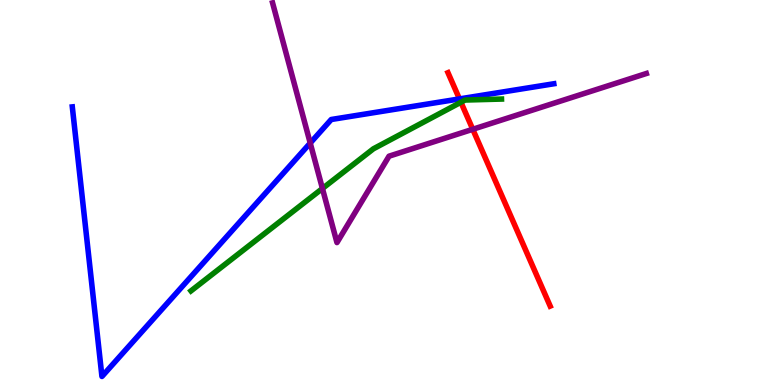[{'lines': ['blue', 'red'], 'intersections': [{'x': 5.93, 'y': 7.43}]}, {'lines': ['green', 'red'], 'intersections': [{'x': 5.95, 'y': 7.34}]}, {'lines': ['purple', 'red'], 'intersections': [{'x': 6.1, 'y': 6.64}]}, {'lines': ['blue', 'green'], 'intersections': []}, {'lines': ['blue', 'purple'], 'intersections': [{'x': 4.0, 'y': 6.28}]}, {'lines': ['green', 'purple'], 'intersections': [{'x': 4.16, 'y': 5.1}]}]